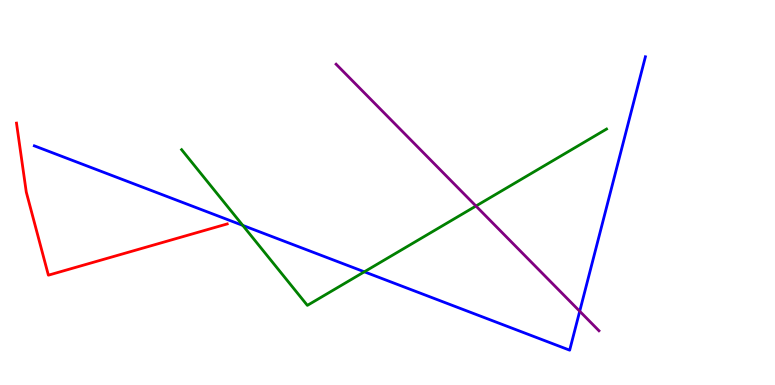[{'lines': ['blue', 'red'], 'intersections': []}, {'lines': ['green', 'red'], 'intersections': []}, {'lines': ['purple', 'red'], 'intersections': []}, {'lines': ['blue', 'green'], 'intersections': [{'x': 3.13, 'y': 4.15}, {'x': 4.7, 'y': 2.94}]}, {'lines': ['blue', 'purple'], 'intersections': [{'x': 7.48, 'y': 1.92}]}, {'lines': ['green', 'purple'], 'intersections': [{'x': 6.14, 'y': 4.65}]}]